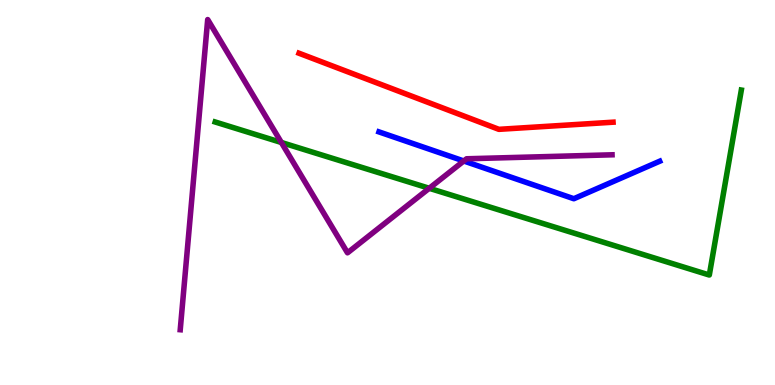[{'lines': ['blue', 'red'], 'intersections': []}, {'lines': ['green', 'red'], 'intersections': []}, {'lines': ['purple', 'red'], 'intersections': []}, {'lines': ['blue', 'green'], 'intersections': []}, {'lines': ['blue', 'purple'], 'intersections': [{'x': 5.98, 'y': 5.82}]}, {'lines': ['green', 'purple'], 'intersections': [{'x': 3.63, 'y': 6.3}, {'x': 5.54, 'y': 5.11}]}]